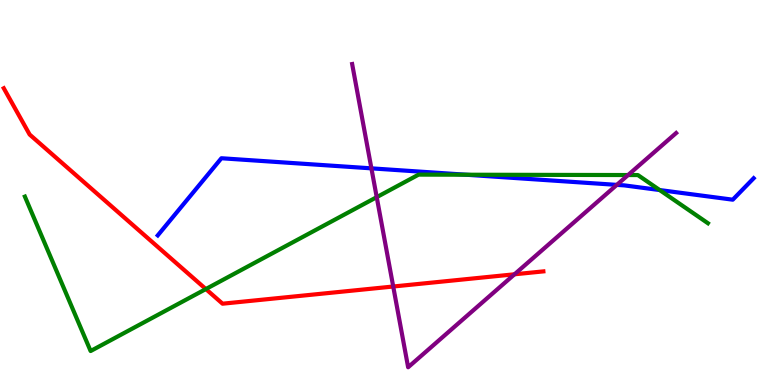[{'lines': ['blue', 'red'], 'intersections': []}, {'lines': ['green', 'red'], 'intersections': [{'x': 2.66, 'y': 2.49}]}, {'lines': ['purple', 'red'], 'intersections': [{'x': 5.07, 'y': 2.56}, {'x': 6.64, 'y': 2.88}]}, {'lines': ['blue', 'green'], 'intersections': [{'x': 6.01, 'y': 5.46}, {'x': 8.51, 'y': 5.06}]}, {'lines': ['blue', 'purple'], 'intersections': [{'x': 4.79, 'y': 5.63}, {'x': 7.96, 'y': 5.2}]}, {'lines': ['green', 'purple'], 'intersections': [{'x': 4.86, 'y': 4.88}, {'x': 8.1, 'y': 5.45}]}]